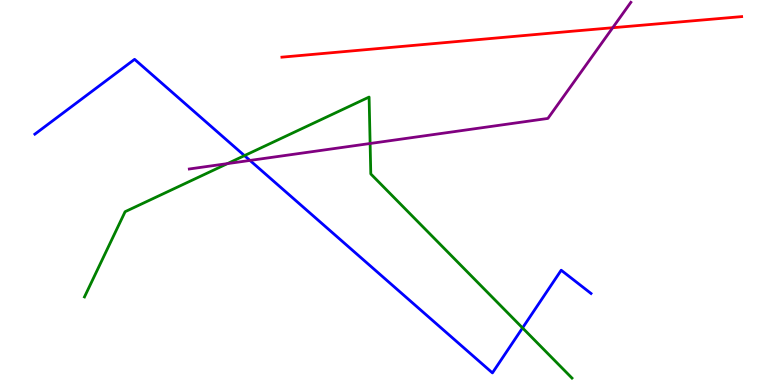[{'lines': ['blue', 'red'], 'intersections': []}, {'lines': ['green', 'red'], 'intersections': []}, {'lines': ['purple', 'red'], 'intersections': [{'x': 7.91, 'y': 9.28}]}, {'lines': ['blue', 'green'], 'intersections': [{'x': 3.15, 'y': 5.96}, {'x': 6.74, 'y': 1.48}]}, {'lines': ['blue', 'purple'], 'intersections': [{'x': 3.23, 'y': 5.83}]}, {'lines': ['green', 'purple'], 'intersections': [{'x': 2.93, 'y': 5.75}, {'x': 4.78, 'y': 6.27}]}]